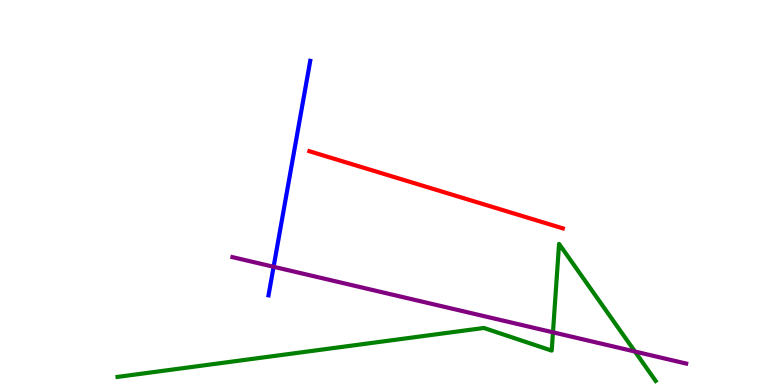[{'lines': ['blue', 'red'], 'intersections': []}, {'lines': ['green', 'red'], 'intersections': []}, {'lines': ['purple', 'red'], 'intersections': []}, {'lines': ['blue', 'green'], 'intersections': []}, {'lines': ['blue', 'purple'], 'intersections': [{'x': 3.53, 'y': 3.07}]}, {'lines': ['green', 'purple'], 'intersections': [{'x': 7.14, 'y': 1.37}, {'x': 8.19, 'y': 0.869}]}]